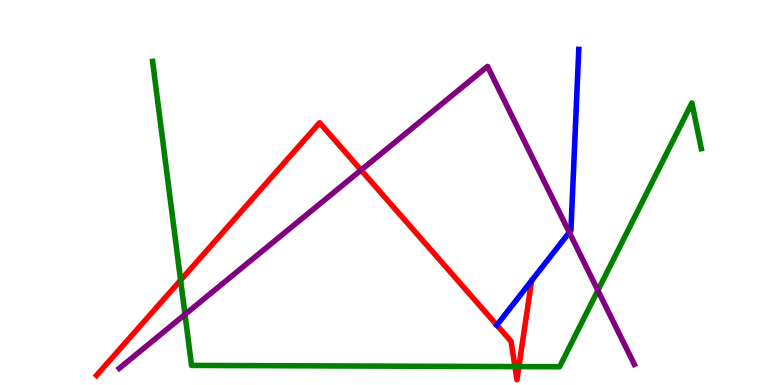[{'lines': ['blue', 'red'], 'intersections': [{'x': 6.41, 'y': 1.56}]}, {'lines': ['green', 'red'], 'intersections': [{'x': 2.33, 'y': 2.72}, {'x': 6.64, 'y': 0.478}, {'x': 6.7, 'y': 0.477}]}, {'lines': ['purple', 'red'], 'intersections': [{'x': 4.66, 'y': 5.58}]}, {'lines': ['blue', 'green'], 'intersections': []}, {'lines': ['blue', 'purple'], 'intersections': [{'x': 7.35, 'y': 3.96}]}, {'lines': ['green', 'purple'], 'intersections': [{'x': 2.39, 'y': 1.83}, {'x': 7.71, 'y': 2.46}]}]